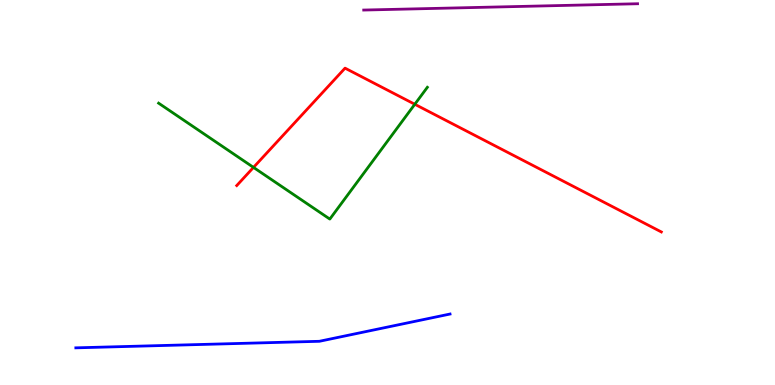[{'lines': ['blue', 'red'], 'intersections': []}, {'lines': ['green', 'red'], 'intersections': [{'x': 3.27, 'y': 5.65}, {'x': 5.35, 'y': 7.29}]}, {'lines': ['purple', 'red'], 'intersections': []}, {'lines': ['blue', 'green'], 'intersections': []}, {'lines': ['blue', 'purple'], 'intersections': []}, {'lines': ['green', 'purple'], 'intersections': []}]